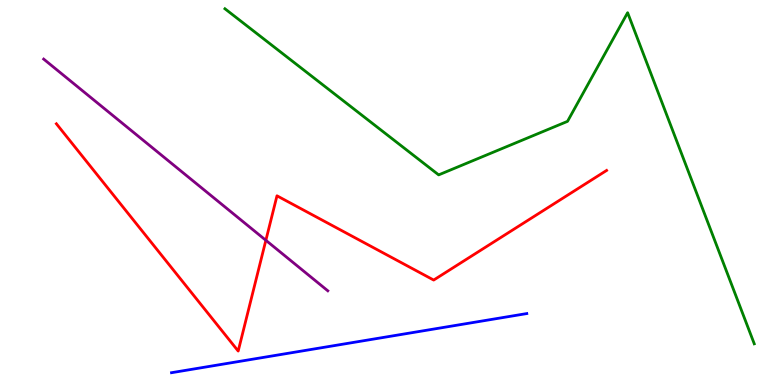[{'lines': ['blue', 'red'], 'intersections': []}, {'lines': ['green', 'red'], 'intersections': []}, {'lines': ['purple', 'red'], 'intersections': [{'x': 3.43, 'y': 3.76}]}, {'lines': ['blue', 'green'], 'intersections': []}, {'lines': ['blue', 'purple'], 'intersections': []}, {'lines': ['green', 'purple'], 'intersections': []}]